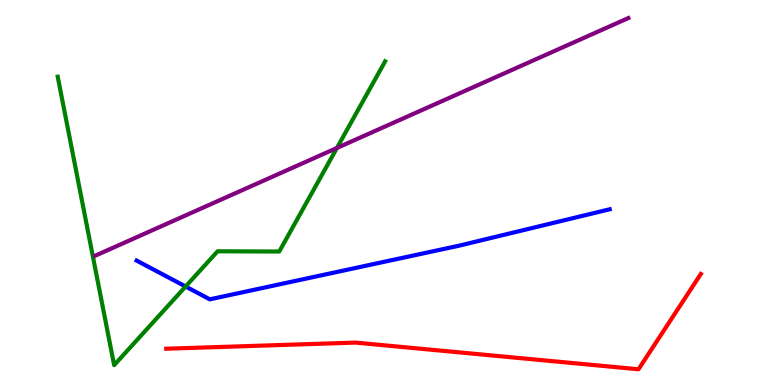[{'lines': ['blue', 'red'], 'intersections': []}, {'lines': ['green', 'red'], 'intersections': []}, {'lines': ['purple', 'red'], 'intersections': []}, {'lines': ['blue', 'green'], 'intersections': [{'x': 2.39, 'y': 2.56}]}, {'lines': ['blue', 'purple'], 'intersections': []}, {'lines': ['green', 'purple'], 'intersections': [{'x': 4.35, 'y': 6.16}]}]